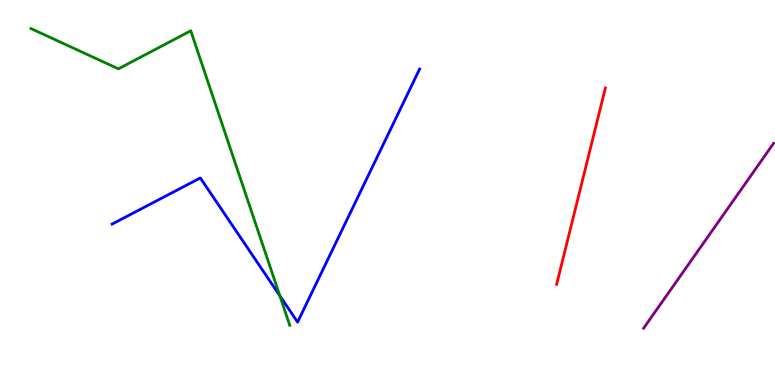[{'lines': ['blue', 'red'], 'intersections': []}, {'lines': ['green', 'red'], 'intersections': []}, {'lines': ['purple', 'red'], 'intersections': []}, {'lines': ['blue', 'green'], 'intersections': [{'x': 3.61, 'y': 2.32}]}, {'lines': ['blue', 'purple'], 'intersections': []}, {'lines': ['green', 'purple'], 'intersections': []}]